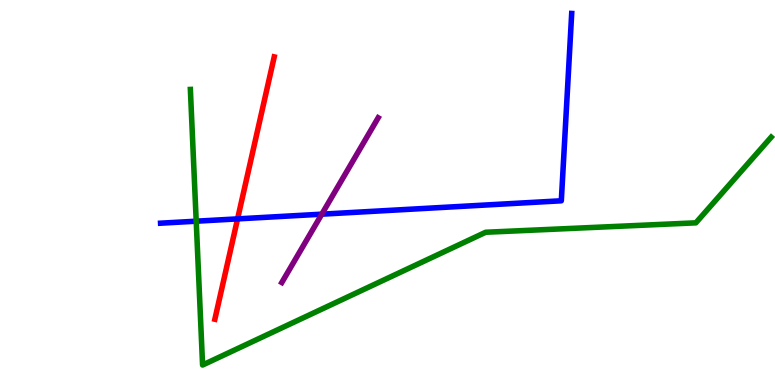[{'lines': ['blue', 'red'], 'intersections': [{'x': 3.07, 'y': 4.31}]}, {'lines': ['green', 'red'], 'intersections': []}, {'lines': ['purple', 'red'], 'intersections': []}, {'lines': ['blue', 'green'], 'intersections': [{'x': 2.53, 'y': 4.25}]}, {'lines': ['blue', 'purple'], 'intersections': [{'x': 4.15, 'y': 4.44}]}, {'lines': ['green', 'purple'], 'intersections': []}]